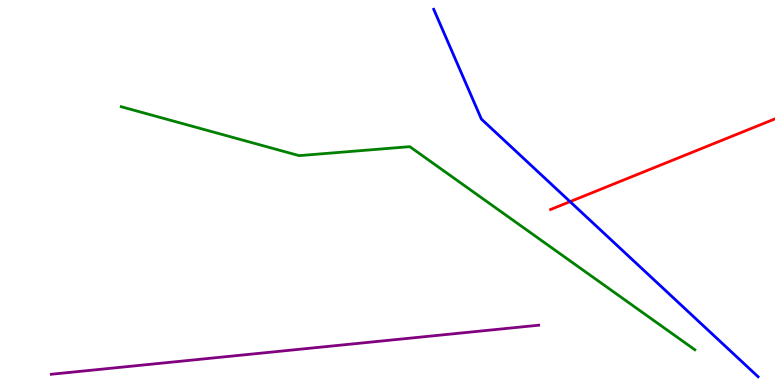[{'lines': ['blue', 'red'], 'intersections': [{'x': 7.36, 'y': 4.76}]}, {'lines': ['green', 'red'], 'intersections': []}, {'lines': ['purple', 'red'], 'intersections': []}, {'lines': ['blue', 'green'], 'intersections': []}, {'lines': ['blue', 'purple'], 'intersections': []}, {'lines': ['green', 'purple'], 'intersections': []}]